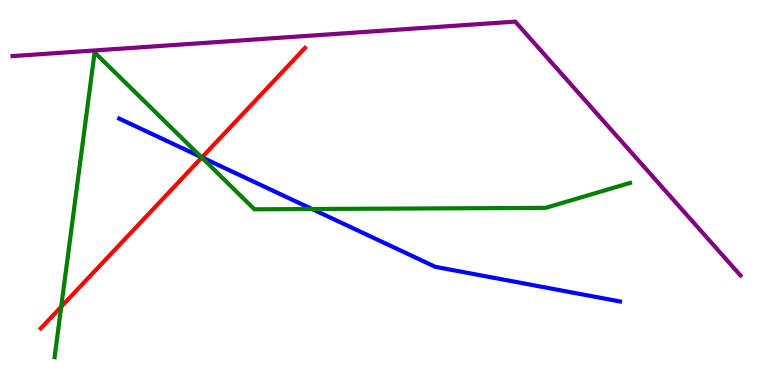[{'lines': ['blue', 'red'], 'intersections': [{'x': 2.61, 'y': 5.91}]}, {'lines': ['green', 'red'], 'intersections': [{'x': 0.79, 'y': 2.03}, {'x': 2.6, 'y': 5.91}]}, {'lines': ['purple', 'red'], 'intersections': []}, {'lines': ['blue', 'green'], 'intersections': [{'x': 2.6, 'y': 5.92}, {'x': 4.03, 'y': 4.57}]}, {'lines': ['blue', 'purple'], 'intersections': []}, {'lines': ['green', 'purple'], 'intersections': []}]